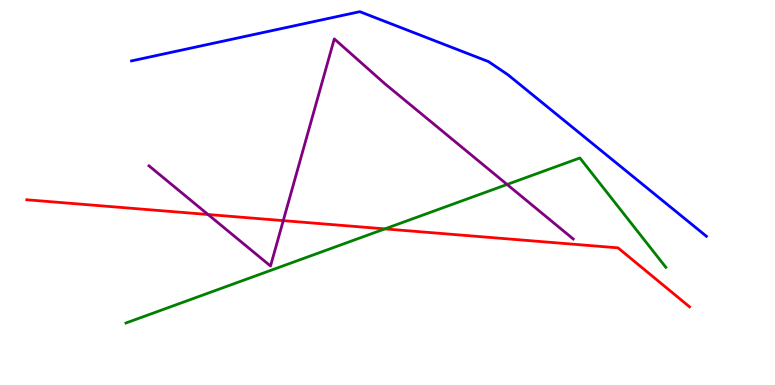[{'lines': ['blue', 'red'], 'intersections': []}, {'lines': ['green', 'red'], 'intersections': [{'x': 4.97, 'y': 4.05}]}, {'lines': ['purple', 'red'], 'intersections': [{'x': 2.68, 'y': 4.43}, {'x': 3.65, 'y': 4.27}]}, {'lines': ['blue', 'green'], 'intersections': []}, {'lines': ['blue', 'purple'], 'intersections': []}, {'lines': ['green', 'purple'], 'intersections': [{'x': 6.54, 'y': 5.21}]}]